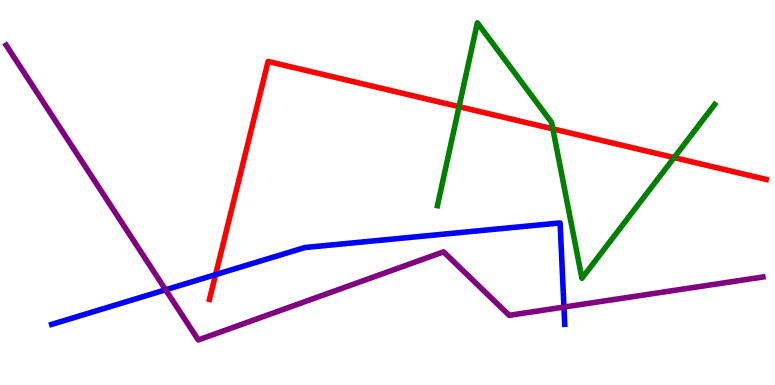[{'lines': ['blue', 'red'], 'intersections': [{'x': 2.78, 'y': 2.87}]}, {'lines': ['green', 'red'], 'intersections': [{'x': 5.92, 'y': 7.23}, {'x': 7.13, 'y': 6.65}, {'x': 8.7, 'y': 5.91}]}, {'lines': ['purple', 'red'], 'intersections': []}, {'lines': ['blue', 'green'], 'intersections': []}, {'lines': ['blue', 'purple'], 'intersections': [{'x': 2.14, 'y': 2.47}, {'x': 7.28, 'y': 2.02}]}, {'lines': ['green', 'purple'], 'intersections': []}]